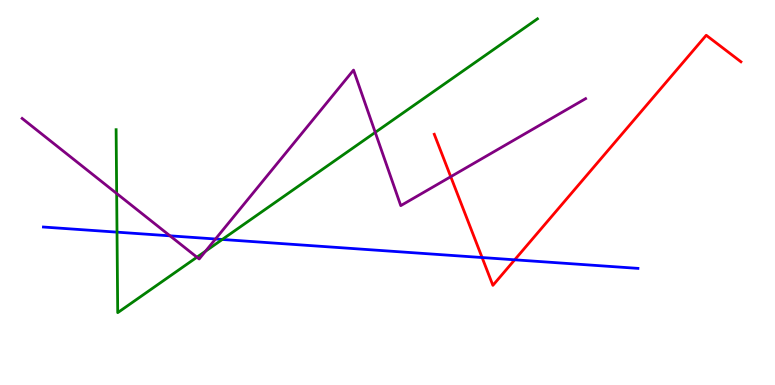[{'lines': ['blue', 'red'], 'intersections': [{'x': 6.22, 'y': 3.31}, {'x': 6.64, 'y': 3.25}]}, {'lines': ['green', 'red'], 'intersections': []}, {'lines': ['purple', 'red'], 'intersections': [{'x': 5.82, 'y': 5.41}]}, {'lines': ['blue', 'green'], 'intersections': [{'x': 1.51, 'y': 3.97}, {'x': 2.87, 'y': 3.78}]}, {'lines': ['blue', 'purple'], 'intersections': [{'x': 2.19, 'y': 3.87}, {'x': 2.78, 'y': 3.79}]}, {'lines': ['green', 'purple'], 'intersections': [{'x': 1.51, 'y': 4.97}, {'x': 2.54, 'y': 3.32}, {'x': 2.65, 'y': 3.48}, {'x': 4.84, 'y': 6.56}]}]